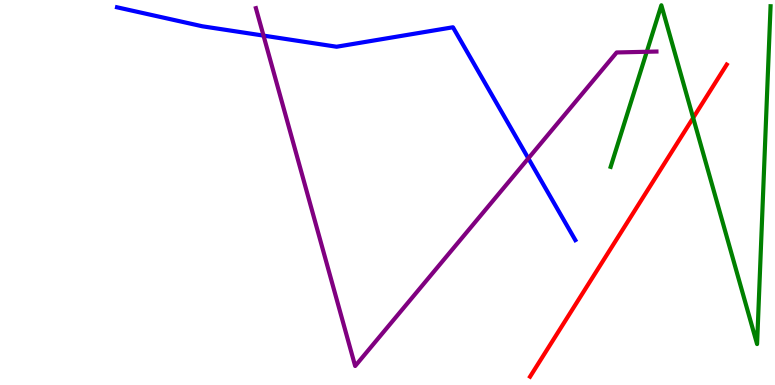[{'lines': ['blue', 'red'], 'intersections': []}, {'lines': ['green', 'red'], 'intersections': [{'x': 8.94, 'y': 6.94}]}, {'lines': ['purple', 'red'], 'intersections': []}, {'lines': ['blue', 'green'], 'intersections': []}, {'lines': ['blue', 'purple'], 'intersections': [{'x': 3.4, 'y': 9.08}, {'x': 6.82, 'y': 5.89}]}, {'lines': ['green', 'purple'], 'intersections': [{'x': 8.35, 'y': 8.66}]}]